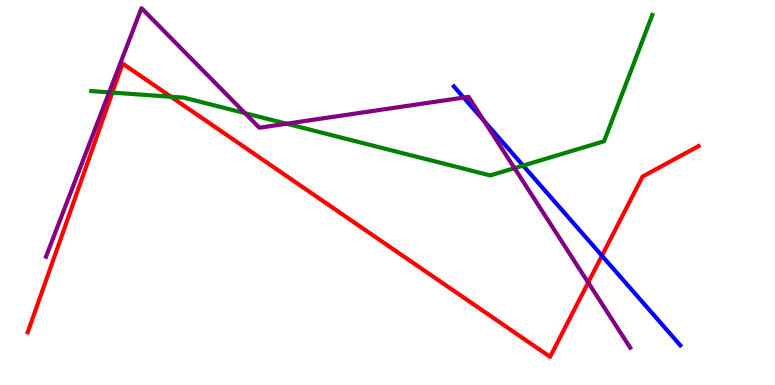[{'lines': ['blue', 'red'], 'intersections': [{'x': 7.77, 'y': 3.36}]}, {'lines': ['green', 'red'], 'intersections': [{'x': 1.45, 'y': 7.6}, {'x': 2.21, 'y': 7.49}]}, {'lines': ['purple', 'red'], 'intersections': [{'x': 7.59, 'y': 2.66}]}, {'lines': ['blue', 'green'], 'intersections': [{'x': 6.75, 'y': 5.7}]}, {'lines': ['blue', 'purple'], 'intersections': [{'x': 5.98, 'y': 7.47}, {'x': 6.25, 'y': 6.86}]}, {'lines': ['green', 'purple'], 'intersections': [{'x': 1.41, 'y': 7.6}, {'x': 3.16, 'y': 7.06}, {'x': 3.7, 'y': 6.79}, {'x': 6.64, 'y': 5.63}]}]